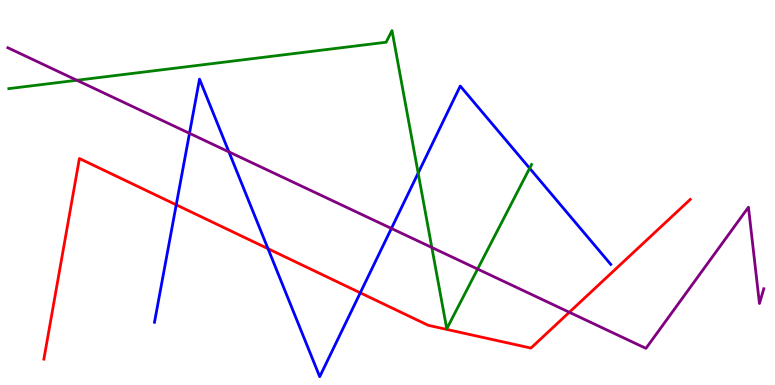[{'lines': ['blue', 'red'], 'intersections': [{'x': 2.27, 'y': 4.68}, {'x': 3.46, 'y': 3.54}, {'x': 4.65, 'y': 2.39}]}, {'lines': ['green', 'red'], 'intersections': []}, {'lines': ['purple', 'red'], 'intersections': [{'x': 7.35, 'y': 1.89}]}, {'lines': ['blue', 'green'], 'intersections': [{'x': 5.4, 'y': 5.5}, {'x': 6.83, 'y': 5.63}]}, {'lines': ['blue', 'purple'], 'intersections': [{'x': 2.44, 'y': 6.54}, {'x': 2.95, 'y': 6.05}, {'x': 5.05, 'y': 4.07}]}, {'lines': ['green', 'purple'], 'intersections': [{'x': 0.992, 'y': 7.92}, {'x': 5.57, 'y': 3.57}, {'x': 6.16, 'y': 3.01}]}]